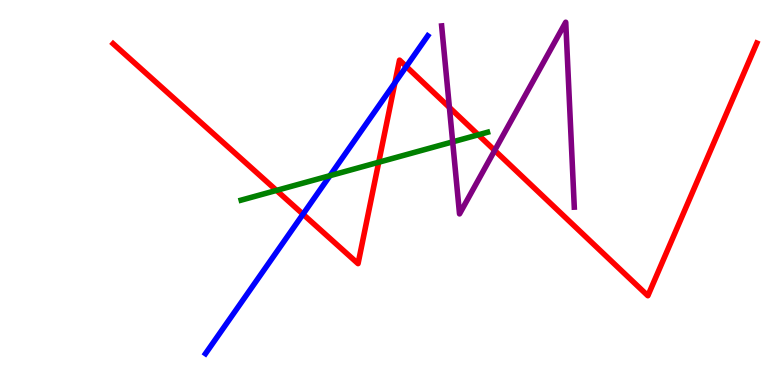[{'lines': ['blue', 'red'], 'intersections': [{'x': 3.91, 'y': 4.44}, {'x': 5.1, 'y': 7.85}, {'x': 5.24, 'y': 8.27}]}, {'lines': ['green', 'red'], 'intersections': [{'x': 3.57, 'y': 5.05}, {'x': 4.89, 'y': 5.79}, {'x': 6.17, 'y': 6.5}]}, {'lines': ['purple', 'red'], 'intersections': [{'x': 5.8, 'y': 7.21}, {'x': 6.38, 'y': 6.09}]}, {'lines': ['blue', 'green'], 'intersections': [{'x': 4.26, 'y': 5.44}]}, {'lines': ['blue', 'purple'], 'intersections': []}, {'lines': ['green', 'purple'], 'intersections': [{'x': 5.84, 'y': 6.32}]}]